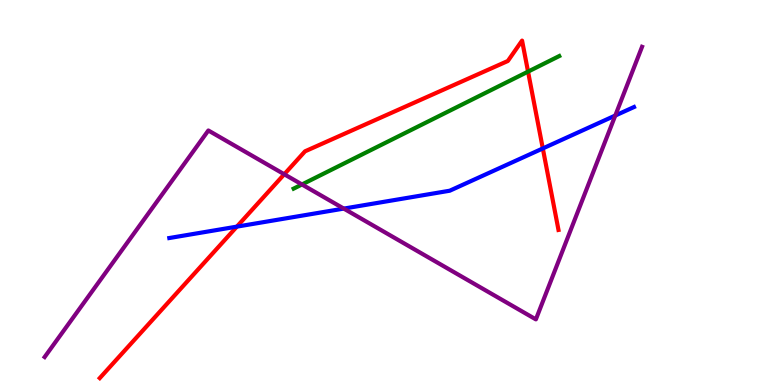[{'lines': ['blue', 'red'], 'intersections': [{'x': 3.06, 'y': 4.11}, {'x': 7.0, 'y': 6.14}]}, {'lines': ['green', 'red'], 'intersections': [{'x': 6.81, 'y': 8.14}]}, {'lines': ['purple', 'red'], 'intersections': [{'x': 3.67, 'y': 5.47}]}, {'lines': ['blue', 'green'], 'intersections': []}, {'lines': ['blue', 'purple'], 'intersections': [{'x': 4.44, 'y': 4.58}, {'x': 7.94, 'y': 7.0}]}, {'lines': ['green', 'purple'], 'intersections': [{'x': 3.9, 'y': 5.21}]}]